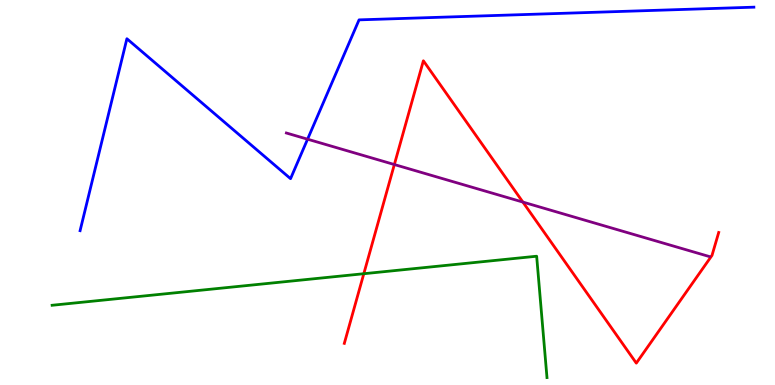[{'lines': ['blue', 'red'], 'intersections': []}, {'lines': ['green', 'red'], 'intersections': [{'x': 4.69, 'y': 2.89}]}, {'lines': ['purple', 'red'], 'intersections': [{'x': 5.09, 'y': 5.73}, {'x': 6.75, 'y': 4.75}]}, {'lines': ['blue', 'green'], 'intersections': []}, {'lines': ['blue', 'purple'], 'intersections': [{'x': 3.97, 'y': 6.38}]}, {'lines': ['green', 'purple'], 'intersections': []}]